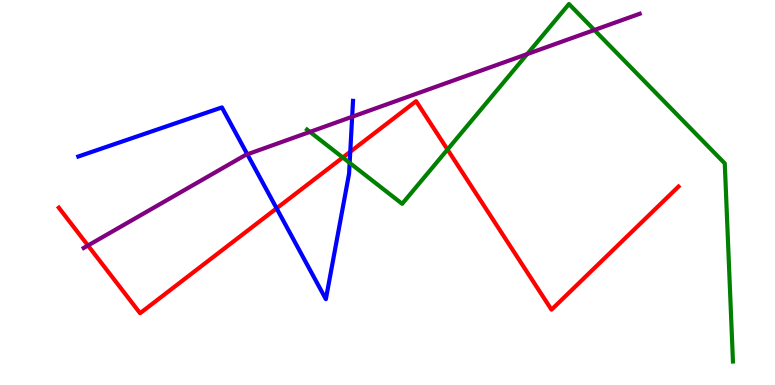[{'lines': ['blue', 'red'], 'intersections': [{'x': 3.57, 'y': 4.59}, {'x': 4.52, 'y': 6.06}]}, {'lines': ['green', 'red'], 'intersections': [{'x': 4.42, 'y': 5.91}, {'x': 5.77, 'y': 6.12}]}, {'lines': ['purple', 'red'], 'intersections': [{'x': 1.13, 'y': 3.62}]}, {'lines': ['blue', 'green'], 'intersections': [{'x': 4.51, 'y': 5.77}]}, {'lines': ['blue', 'purple'], 'intersections': [{'x': 3.19, 'y': 5.99}, {'x': 4.54, 'y': 6.97}]}, {'lines': ['green', 'purple'], 'intersections': [{'x': 4.0, 'y': 6.57}, {'x': 6.8, 'y': 8.6}, {'x': 7.67, 'y': 9.22}]}]